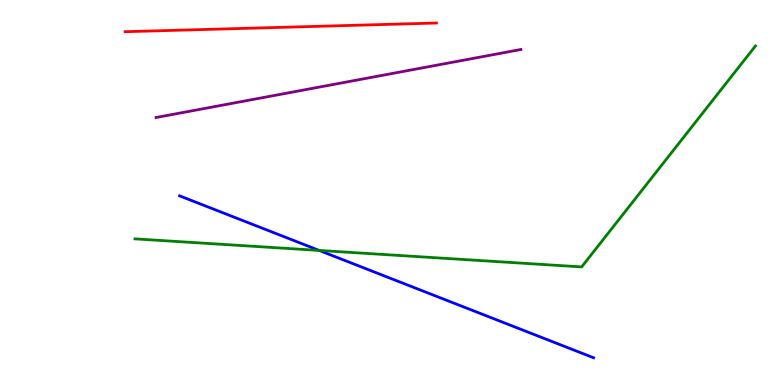[{'lines': ['blue', 'red'], 'intersections': []}, {'lines': ['green', 'red'], 'intersections': []}, {'lines': ['purple', 'red'], 'intersections': []}, {'lines': ['blue', 'green'], 'intersections': [{'x': 4.12, 'y': 3.5}]}, {'lines': ['blue', 'purple'], 'intersections': []}, {'lines': ['green', 'purple'], 'intersections': []}]